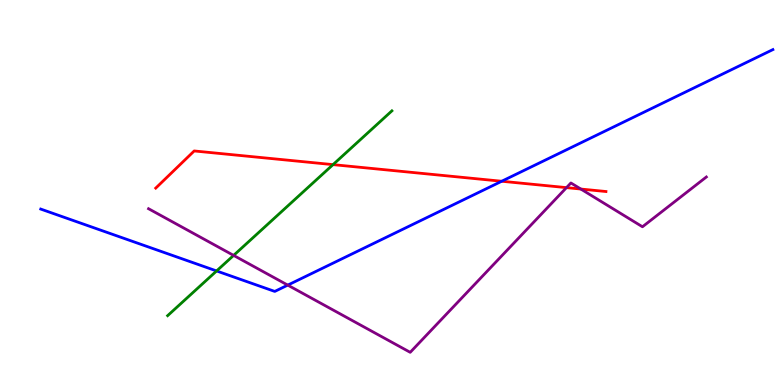[{'lines': ['blue', 'red'], 'intersections': [{'x': 6.47, 'y': 5.29}]}, {'lines': ['green', 'red'], 'intersections': [{'x': 4.3, 'y': 5.72}]}, {'lines': ['purple', 'red'], 'intersections': [{'x': 7.31, 'y': 5.13}, {'x': 7.49, 'y': 5.09}]}, {'lines': ['blue', 'green'], 'intersections': [{'x': 2.79, 'y': 2.96}]}, {'lines': ['blue', 'purple'], 'intersections': [{'x': 3.71, 'y': 2.59}]}, {'lines': ['green', 'purple'], 'intersections': [{'x': 3.01, 'y': 3.37}]}]